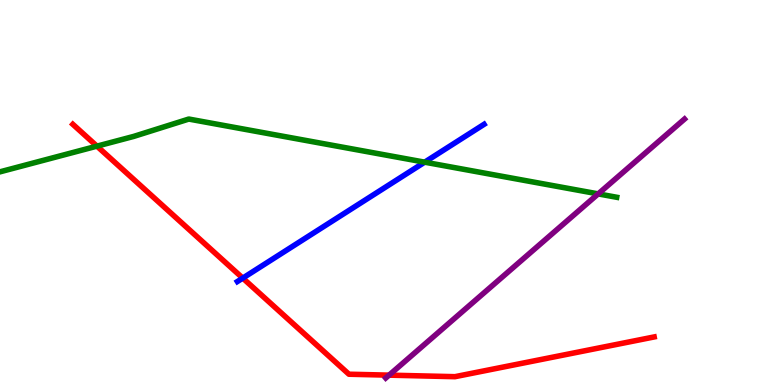[{'lines': ['blue', 'red'], 'intersections': [{'x': 3.13, 'y': 2.78}]}, {'lines': ['green', 'red'], 'intersections': [{'x': 1.25, 'y': 6.2}]}, {'lines': ['purple', 'red'], 'intersections': [{'x': 5.02, 'y': 0.256}]}, {'lines': ['blue', 'green'], 'intersections': [{'x': 5.48, 'y': 5.79}]}, {'lines': ['blue', 'purple'], 'intersections': []}, {'lines': ['green', 'purple'], 'intersections': [{'x': 7.72, 'y': 4.96}]}]